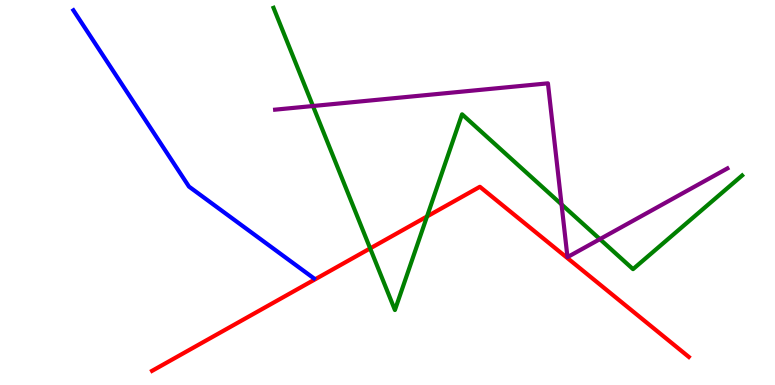[{'lines': ['blue', 'red'], 'intersections': []}, {'lines': ['green', 'red'], 'intersections': [{'x': 4.78, 'y': 3.55}, {'x': 5.51, 'y': 4.38}]}, {'lines': ['purple', 'red'], 'intersections': []}, {'lines': ['blue', 'green'], 'intersections': []}, {'lines': ['blue', 'purple'], 'intersections': []}, {'lines': ['green', 'purple'], 'intersections': [{'x': 4.04, 'y': 7.25}, {'x': 7.25, 'y': 4.69}, {'x': 7.74, 'y': 3.79}]}]